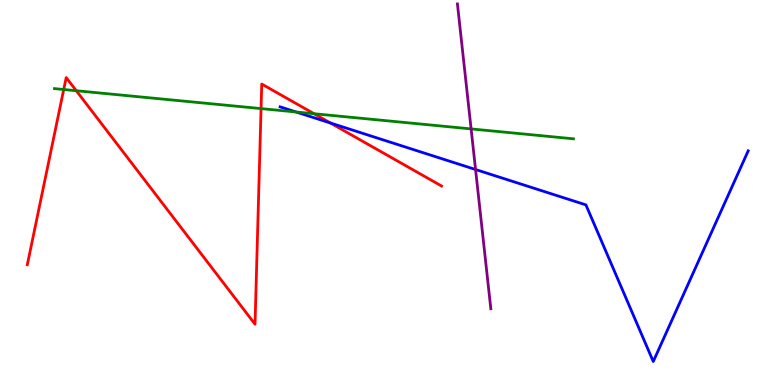[{'lines': ['blue', 'red'], 'intersections': [{'x': 4.26, 'y': 6.81}]}, {'lines': ['green', 'red'], 'intersections': [{'x': 0.822, 'y': 7.68}, {'x': 0.984, 'y': 7.64}, {'x': 3.37, 'y': 7.18}, {'x': 4.05, 'y': 7.05}]}, {'lines': ['purple', 'red'], 'intersections': []}, {'lines': ['blue', 'green'], 'intersections': [{'x': 3.82, 'y': 7.09}]}, {'lines': ['blue', 'purple'], 'intersections': [{'x': 6.14, 'y': 5.6}]}, {'lines': ['green', 'purple'], 'intersections': [{'x': 6.08, 'y': 6.65}]}]